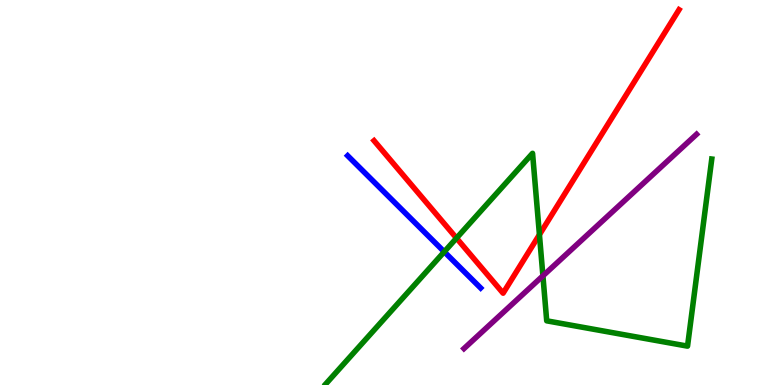[{'lines': ['blue', 'red'], 'intersections': []}, {'lines': ['green', 'red'], 'intersections': [{'x': 5.89, 'y': 3.81}, {'x': 6.96, 'y': 3.91}]}, {'lines': ['purple', 'red'], 'intersections': []}, {'lines': ['blue', 'green'], 'intersections': [{'x': 5.73, 'y': 3.46}]}, {'lines': ['blue', 'purple'], 'intersections': []}, {'lines': ['green', 'purple'], 'intersections': [{'x': 7.01, 'y': 2.84}]}]